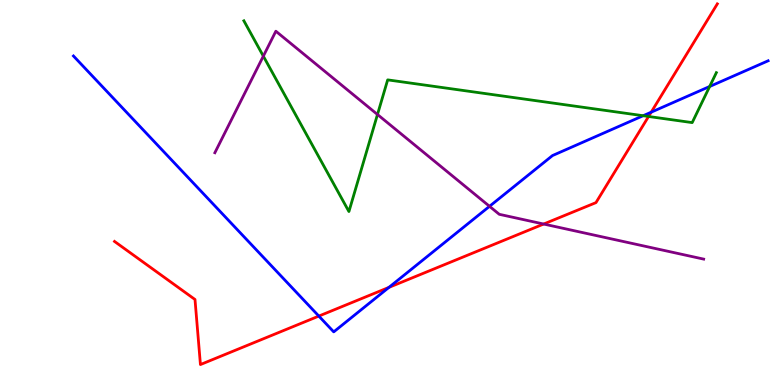[{'lines': ['blue', 'red'], 'intersections': [{'x': 4.11, 'y': 1.79}, {'x': 5.02, 'y': 2.54}, {'x': 8.4, 'y': 7.09}]}, {'lines': ['green', 'red'], 'intersections': [{'x': 8.37, 'y': 6.97}]}, {'lines': ['purple', 'red'], 'intersections': [{'x': 7.01, 'y': 4.18}]}, {'lines': ['blue', 'green'], 'intersections': [{'x': 8.3, 'y': 6.99}, {'x': 9.16, 'y': 7.75}]}, {'lines': ['blue', 'purple'], 'intersections': [{'x': 6.32, 'y': 4.64}]}, {'lines': ['green', 'purple'], 'intersections': [{'x': 3.4, 'y': 8.54}, {'x': 4.87, 'y': 7.03}]}]